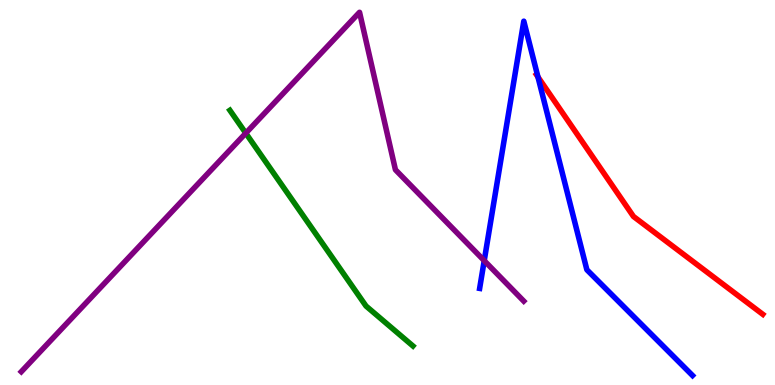[{'lines': ['blue', 'red'], 'intersections': [{'x': 6.94, 'y': 8.0}]}, {'lines': ['green', 'red'], 'intersections': []}, {'lines': ['purple', 'red'], 'intersections': []}, {'lines': ['blue', 'green'], 'intersections': []}, {'lines': ['blue', 'purple'], 'intersections': [{'x': 6.25, 'y': 3.23}]}, {'lines': ['green', 'purple'], 'intersections': [{'x': 3.17, 'y': 6.54}]}]